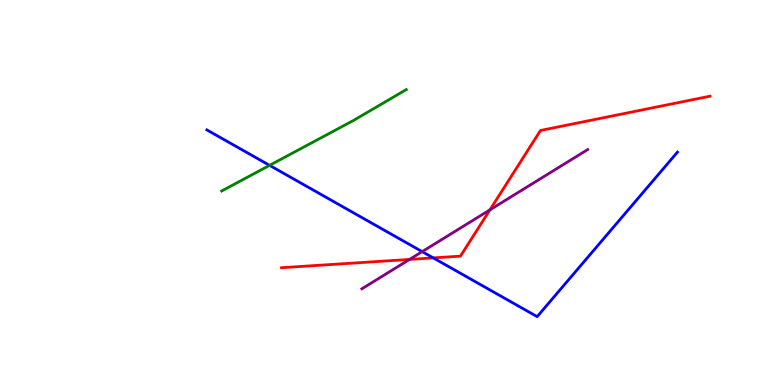[{'lines': ['blue', 'red'], 'intersections': [{'x': 5.59, 'y': 3.3}]}, {'lines': ['green', 'red'], 'intersections': []}, {'lines': ['purple', 'red'], 'intersections': [{'x': 5.28, 'y': 3.26}, {'x': 6.32, 'y': 4.55}]}, {'lines': ['blue', 'green'], 'intersections': [{'x': 3.48, 'y': 5.7}]}, {'lines': ['blue', 'purple'], 'intersections': [{'x': 5.45, 'y': 3.46}]}, {'lines': ['green', 'purple'], 'intersections': []}]